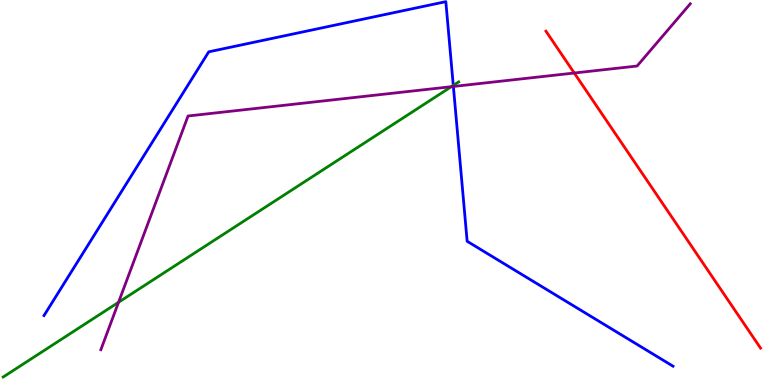[{'lines': ['blue', 'red'], 'intersections': []}, {'lines': ['green', 'red'], 'intersections': []}, {'lines': ['purple', 'red'], 'intersections': [{'x': 7.41, 'y': 8.1}]}, {'lines': ['blue', 'green'], 'intersections': [{'x': 5.85, 'y': 7.78}]}, {'lines': ['blue', 'purple'], 'intersections': [{'x': 5.85, 'y': 7.75}]}, {'lines': ['green', 'purple'], 'intersections': [{'x': 1.53, 'y': 2.15}, {'x': 5.82, 'y': 7.75}]}]